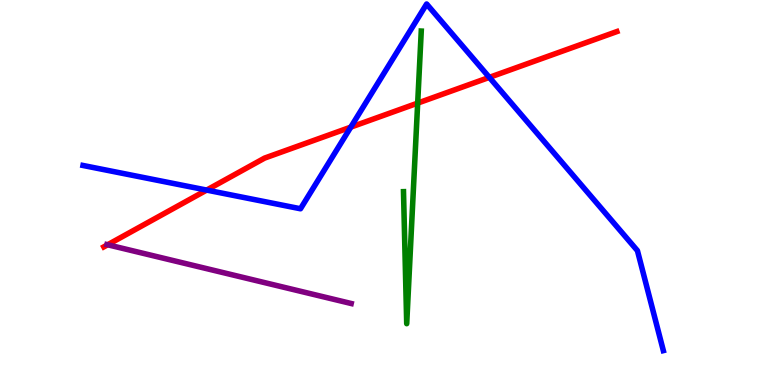[{'lines': ['blue', 'red'], 'intersections': [{'x': 2.67, 'y': 5.06}, {'x': 4.53, 'y': 6.7}, {'x': 6.31, 'y': 7.99}]}, {'lines': ['green', 'red'], 'intersections': [{'x': 5.39, 'y': 7.32}]}, {'lines': ['purple', 'red'], 'intersections': [{'x': 1.39, 'y': 3.64}]}, {'lines': ['blue', 'green'], 'intersections': []}, {'lines': ['blue', 'purple'], 'intersections': []}, {'lines': ['green', 'purple'], 'intersections': []}]